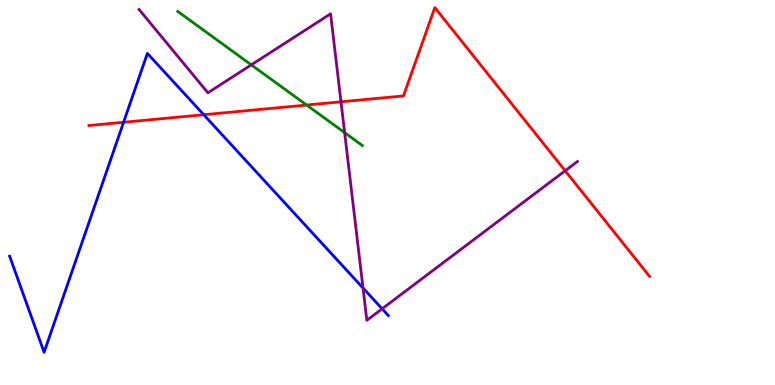[{'lines': ['blue', 'red'], 'intersections': [{'x': 1.59, 'y': 6.82}, {'x': 2.63, 'y': 7.02}]}, {'lines': ['green', 'red'], 'intersections': [{'x': 3.96, 'y': 7.27}]}, {'lines': ['purple', 'red'], 'intersections': [{'x': 4.4, 'y': 7.36}, {'x': 7.29, 'y': 5.56}]}, {'lines': ['blue', 'green'], 'intersections': []}, {'lines': ['blue', 'purple'], 'intersections': [{'x': 4.68, 'y': 2.52}, {'x': 4.93, 'y': 1.98}]}, {'lines': ['green', 'purple'], 'intersections': [{'x': 3.24, 'y': 8.32}, {'x': 4.45, 'y': 6.55}]}]